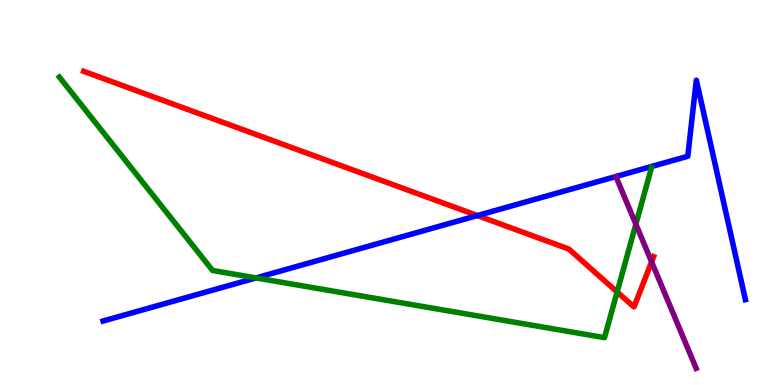[{'lines': ['blue', 'red'], 'intersections': [{'x': 6.16, 'y': 4.4}]}, {'lines': ['green', 'red'], 'intersections': [{'x': 7.96, 'y': 2.42}]}, {'lines': ['purple', 'red'], 'intersections': [{'x': 8.41, 'y': 3.2}]}, {'lines': ['blue', 'green'], 'intersections': [{'x': 3.3, 'y': 2.78}]}, {'lines': ['blue', 'purple'], 'intersections': []}, {'lines': ['green', 'purple'], 'intersections': [{'x': 8.2, 'y': 4.18}]}]